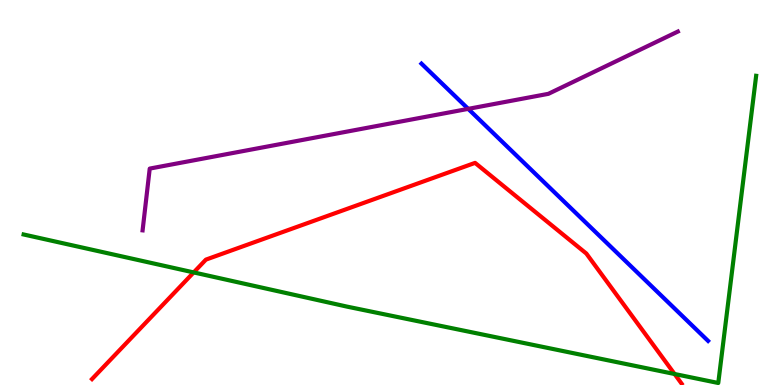[{'lines': ['blue', 'red'], 'intersections': []}, {'lines': ['green', 'red'], 'intersections': [{'x': 2.5, 'y': 2.92}, {'x': 8.7, 'y': 0.286}]}, {'lines': ['purple', 'red'], 'intersections': []}, {'lines': ['blue', 'green'], 'intersections': []}, {'lines': ['blue', 'purple'], 'intersections': [{'x': 6.04, 'y': 7.17}]}, {'lines': ['green', 'purple'], 'intersections': []}]